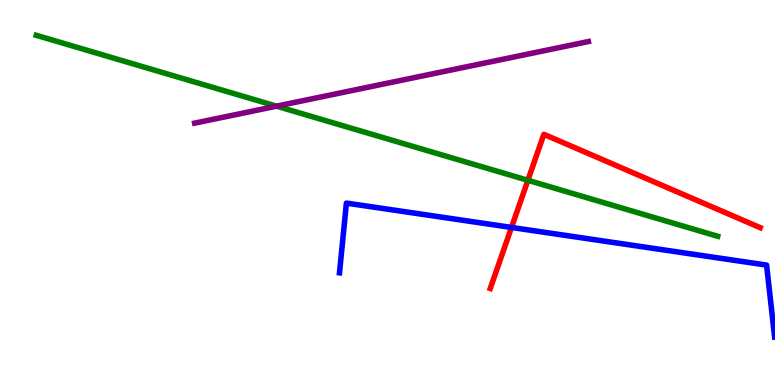[{'lines': ['blue', 'red'], 'intersections': [{'x': 6.6, 'y': 4.09}]}, {'lines': ['green', 'red'], 'intersections': [{'x': 6.81, 'y': 5.32}]}, {'lines': ['purple', 'red'], 'intersections': []}, {'lines': ['blue', 'green'], 'intersections': []}, {'lines': ['blue', 'purple'], 'intersections': []}, {'lines': ['green', 'purple'], 'intersections': [{'x': 3.57, 'y': 7.24}]}]